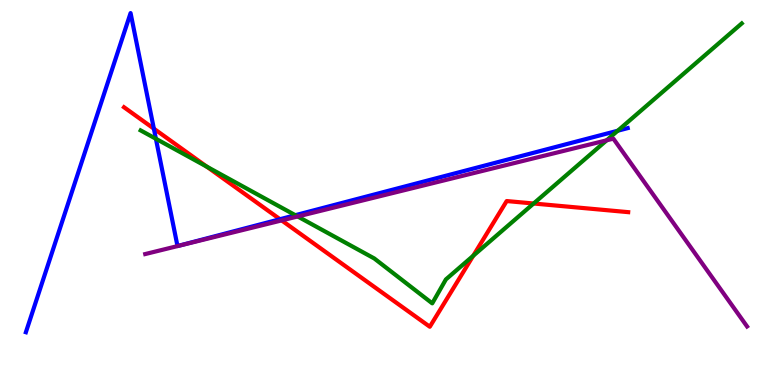[{'lines': ['blue', 'red'], 'intersections': [{'x': 1.99, 'y': 6.66}, {'x': 3.61, 'y': 4.31}]}, {'lines': ['green', 'red'], 'intersections': [{'x': 2.67, 'y': 5.67}, {'x': 6.11, 'y': 3.36}, {'x': 6.89, 'y': 4.71}]}, {'lines': ['purple', 'red'], 'intersections': [{'x': 3.63, 'y': 4.27}]}, {'lines': ['blue', 'green'], 'intersections': [{'x': 2.01, 'y': 6.4}, {'x': 3.81, 'y': 4.41}, {'x': 7.97, 'y': 6.6}]}, {'lines': ['blue', 'purple'], 'intersections': []}, {'lines': ['green', 'purple'], 'intersections': [{'x': 3.84, 'y': 4.38}, {'x': 7.83, 'y': 6.36}]}]